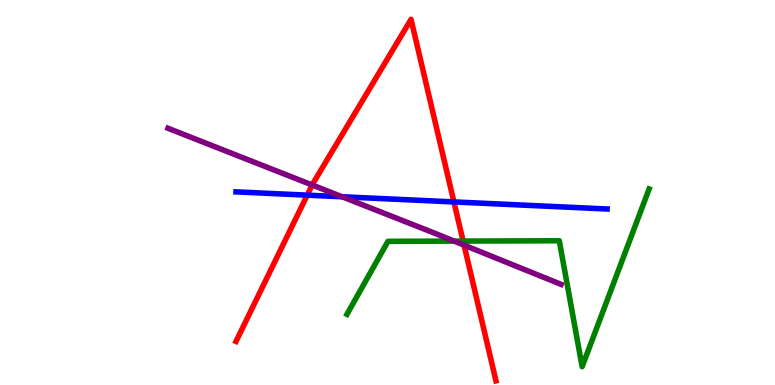[{'lines': ['blue', 'red'], 'intersections': [{'x': 3.96, 'y': 4.93}, {'x': 5.86, 'y': 4.76}]}, {'lines': ['green', 'red'], 'intersections': [{'x': 5.98, 'y': 3.74}]}, {'lines': ['purple', 'red'], 'intersections': [{'x': 4.03, 'y': 5.2}, {'x': 5.99, 'y': 3.63}]}, {'lines': ['blue', 'green'], 'intersections': []}, {'lines': ['blue', 'purple'], 'intersections': [{'x': 4.41, 'y': 4.89}]}, {'lines': ['green', 'purple'], 'intersections': [{'x': 5.86, 'y': 3.74}]}]